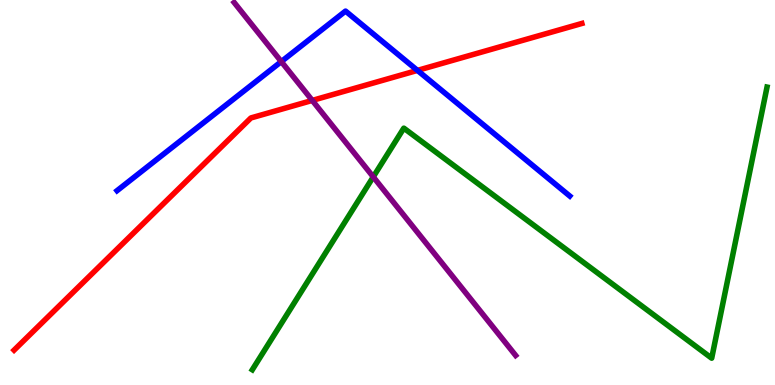[{'lines': ['blue', 'red'], 'intersections': [{'x': 5.39, 'y': 8.17}]}, {'lines': ['green', 'red'], 'intersections': []}, {'lines': ['purple', 'red'], 'intersections': [{'x': 4.03, 'y': 7.39}]}, {'lines': ['blue', 'green'], 'intersections': []}, {'lines': ['blue', 'purple'], 'intersections': [{'x': 3.63, 'y': 8.4}]}, {'lines': ['green', 'purple'], 'intersections': [{'x': 4.82, 'y': 5.41}]}]